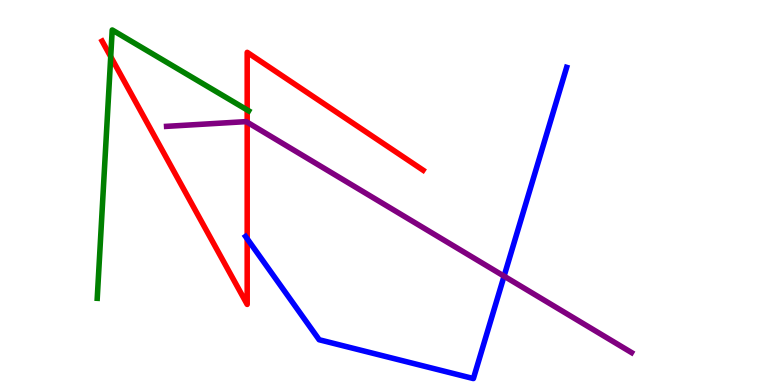[{'lines': ['blue', 'red'], 'intersections': [{'x': 3.19, 'y': 3.8}]}, {'lines': ['green', 'red'], 'intersections': [{'x': 1.43, 'y': 8.53}, {'x': 3.19, 'y': 7.14}]}, {'lines': ['purple', 'red'], 'intersections': [{'x': 3.19, 'y': 6.83}]}, {'lines': ['blue', 'green'], 'intersections': []}, {'lines': ['blue', 'purple'], 'intersections': [{'x': 6.5, 'y': 2.83}]}, {'lines': ['green', 'purple'], 'intersections': []}]